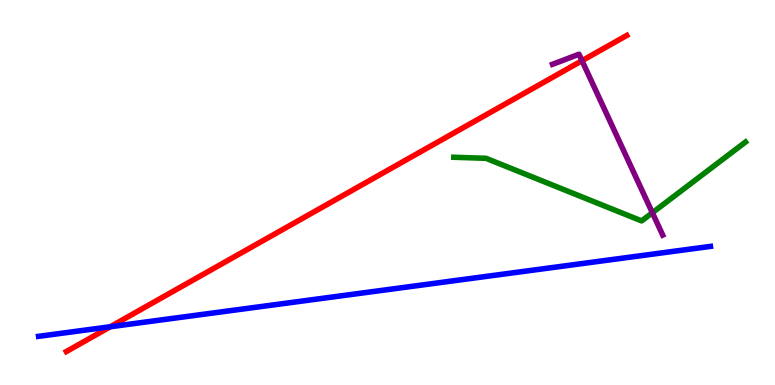[{'lines': ['blue', 'red'], 'intersections': [{'x': 1.42, 'y': 1.51}]}, {'lines': ['green', 'red'], 'intersections': []}, {'lines': ['purple', 'red'], 'intersections': [{'x': 7.51, 'y': 8.42}]}, {'lines': ['blue', 'green'], 'intersections': []}, {'lines': ['blue', 'purple'], 'intersections': []}, {'lines': ['green', 'purple'], 'intersections': [{'x': 8.42, 'y': 4.47}]}]